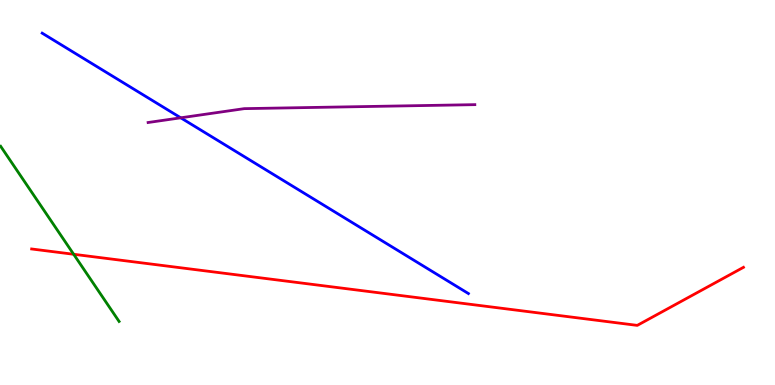[{'lines': ['blue', 'red'], 'intersections': []}, {'lines': ['green', 'red'], 'intersections': [{'x': 0.951, 'y': 3.4}]}, {'lines': ['purple', 'red'], 'intersections': []}, {'lines': ['blue', 'green'], 'intersections': []}, {'lines': ['blue', 'purple'], 'intersections': [{'x': 2.33, 'y': 6.94}]}, {'lines': ['green', 'purple'], 'intersections': []}]